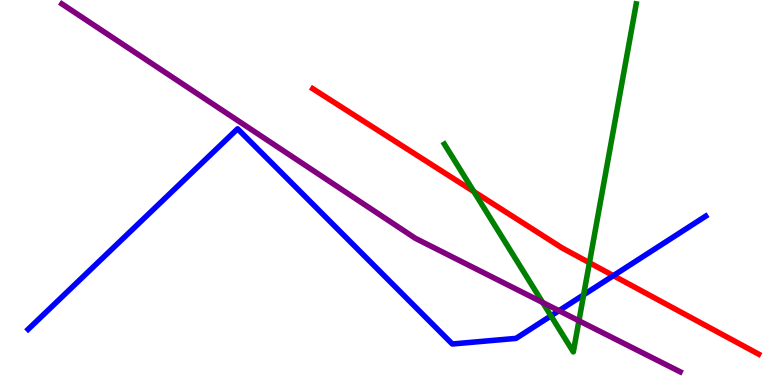[{'lines': ['blue', 'red'], 'intersections': [{'x': 7.91, 'y': 2.84}]}, {'lines': ['green', 'red'], 'intersections': [{'x': 6.11, 'y': 5.02}, {'x': 7.61, 'y': 3.18}]}, {'lines': ['purple', 'red'], 'intersections': []}, {'lines': ['blue', 'green'], 'intersections': [{'x': 7.11, 'y': 1.8}, {'x': 7.53, 'y': 2.34}]}, {'lines': ['blue', 'purple'], 'intersections': [{'x': 7.21, 'y': 1.93}]}, {'lines': ['green', 'purple'], 'intersections': [{'x': 7.0, 'y': 2.14}, {'x': 7.47, 'y': 1.67}]}]